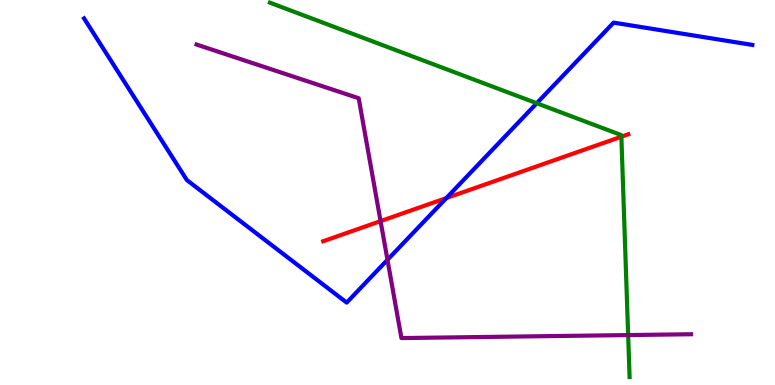[{'lines': ['blue', 'red'], 'intersections': [{'x': 5.76, 'y': 4.86}]}, {'lines': ['green', 'red'], 'intersections': [{'x': 8.02, 'y': 6.45}]}, {'lines': ['purple', 'red'], 'intersections': [{'x': 4.91, 'y': 4.26}]}, {'lines': ['blue', 'green'], 'intersections': [{'x': 6.93, 'y': 7.32}]}, {'lines': ['blue', 'purple'], 'intersections': [{'x': 5.0, 'y': 3.25}]}, {'lines': ['green', 'purple'], 'intersections': [{'x': 8.11, 'y': 1.3}]}]